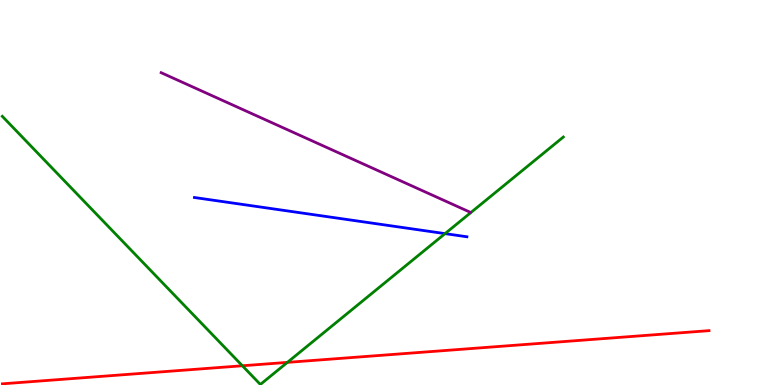[{'lines': ['blue', 'red'], 'intersections': []}, {'lines': ['green', 'red'], 'intersections': [{'x': 3.13, 'y': 0.5}, {'x': 3.71, 'y': 0.588}]}, {'lines': ['purple', 'red'], 'intersections': []}, {'lines': ['blue', 'green'], 'intersections': [{'x': 5.74, 'y': 3.93}]}, {'lines': ['blue', 'purple'], 'intersections': []}, {'lines': ['green', 'purple'], 'intersections': []}]